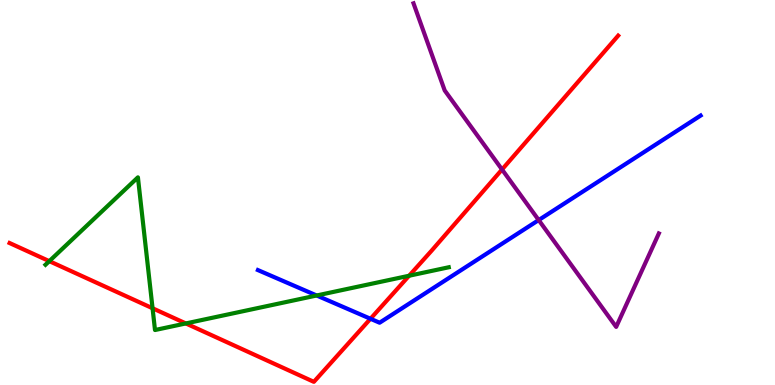[{'lines': ['blue', 'red'], 'intersections': [{'x': 4.78, 'y': 1.72}]}, {'lines': ['green', 'red'], 'intersections': [{'x': 0.636, 'y': 3.22}, {'x': 1.97, 'y': 1.99}, {'x': 2.4, 'y': 1.6}, {'x': 5.28, 'y': 2.84}]}, {'lines': ['purple', 'red'], 'intersections': [{'x': 6.48, 'y': 5.6}]}, {'lines': ['blue', 'green'], 'intersections': [{'x': 4.09, 'y': 2.32}]}, {'lines': ['blue', 'purple'], 'intersections': [{'x': 6.95, 'y': 4.28}]}, {'lines': ['green', 'purple'], 'intersections': []}]